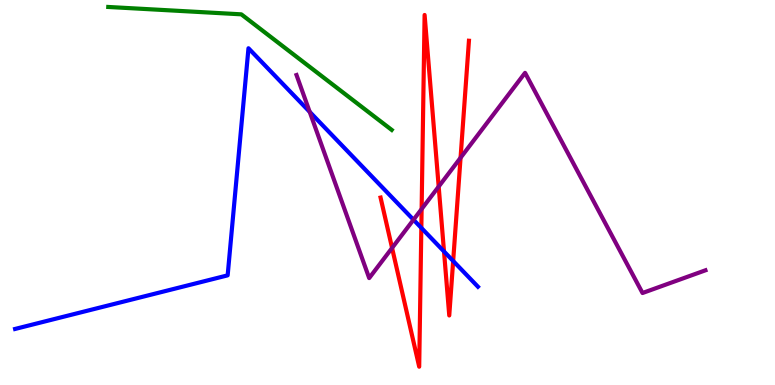[{'lines': ['blue', 'red'], 'intersections': [{'x': 5.44, 'y': 4.08}, {'x': 5.73, 'y': 3.47}, {'x': 5.85, 'y': 3.22}]}, {'lines': ['green', 'red'], 'intersections': []}, {'lines': ['purple', 'red'], 'intersections': [{'x': 5.06, 'y': 3.56}, {'x': 5.44, 'y': 4.57}, {'x': 5.66, 'y': 5.15}, {'x': 5.94, 'y': 5.9}]}, {'lines': ['blue', 'green'], 'intersections': []}, {'lines': ['blue', 'purple'], 'intersections': [{'x': 4.0, 'y': 7.09}, {'x': 5.34, 'y': 4.29}]}, {'lines': ['green', 'purple'], 'intersections': []}]